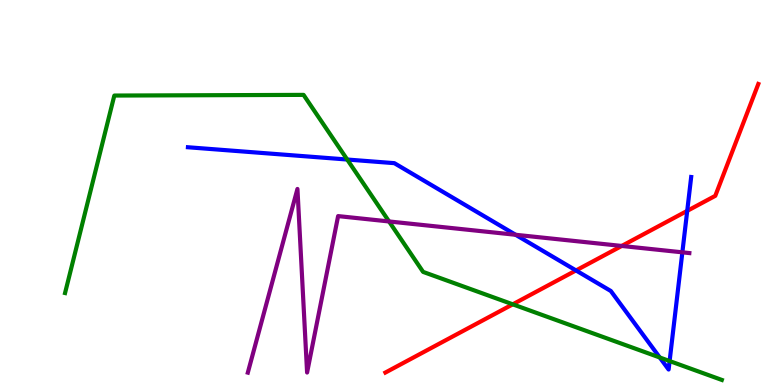[{'lines': ['blue', 'red'], 'intersections': [{'x': 7.43, 'y': 2.98}, {'x': 8.87, 'y': 4.52}]}, {'lines': ['green', 'red'], 'intersections': [{'x': 6.62, 'y': 2.1}]}, {'lines': ['purple', 'red'], 'intersections': [{'x': 8.02, 'y': 3.61}]}, {'lines': ['blue', 'green'], 'intersections': [{'x': 4.48, 'y': 5.86}, {'x': 8.51, 'y': 0.715}, {'x': 8.64, 'y': 0.622}]}, {'lines': ['blue', 'purple'], 'intersections': [{'x': 6.65, 'y': 3.9}, {'x': 8.8, 'y': 3.45}]}, {'lines': ['green', 'purple'], 'intersections': [{'x': 5.02, 'y': 4.25}]}]